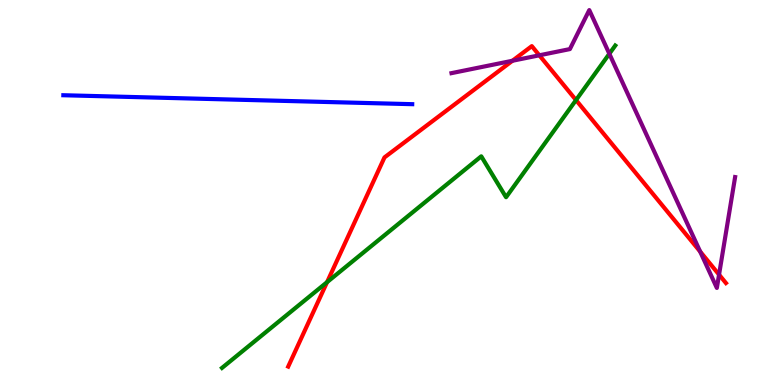[{'lines': ['blue', 'red'], 'intersections': []}, {'lines': ['green', 'red'], 'intersections': [{'x': 4.22, 'y': 2.67}, {'x': 7.43, 'y': 7.4}]}, {'lines': ['purple', 'red'], 'intersections': [{'x': 6.61, 'y': 8.42}, {'x': 6.96, 'y': 8.56}, {'x': 9.03, 'y': 3.46}, {'x': 9.28, 'y': 2.87}]}, {'lines': ['blue', 'green'], 'intersections': []}, {'lines': ['blue', 'purple'], 'intersections': []}, {'lines': ['green', 'purple'], 'intersections': [{'x': 7.86, 'y': 8.6}]}]